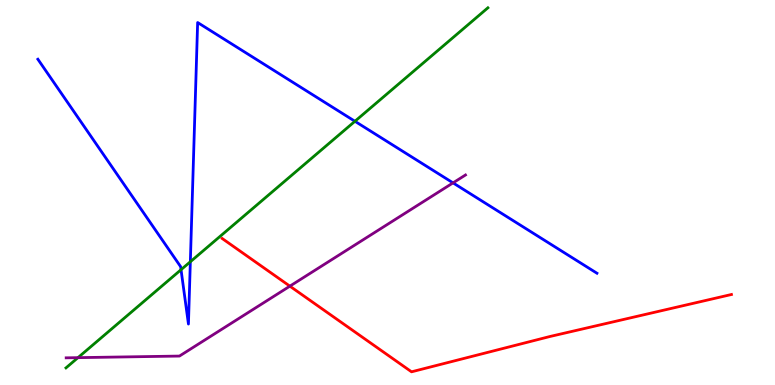[{'lines': ['blue', 'red'], 'intersections': []}, {'lines': ['green', 'red'], 'intersections': []}, {'lines': ['purple', 'red'], 'intersections': [{'x': 3.74, 'y': 2.57}]}, {'lines': ['blue', 'green'], 'intersections': [{'x': 2.34, 'y': 2.99}, {'x': 2.46, 'y': 3.2}, {'x': 4.58, 'y': 6.85}]}, {'lines': ['blue', 'purple'], 'intersections': [{'x': 5.85, 'y': 5.25}]}, {'lines': ['green', 'purple'], 'intersections': [{'x': 1.01, 'y': 0.71}]}]